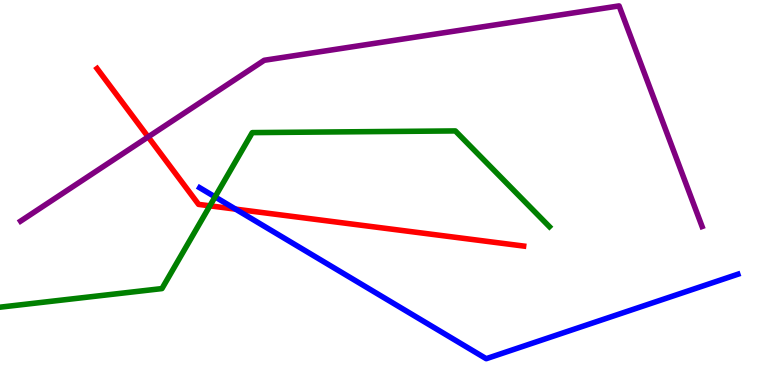[{'lines': ['blue', 'red'], 'intersections': [{'x': 3.04, 'y': 4.57}]}, {'lines': ['green', 'red'], 'intersections': [{'x': 2.71, 'y': 4.65}]}, {'lines': ['purple', 'red'], 'intersections': [{'x': 1.91, 'y': 6.44}]}, {'lines': ['blue', 'green'], 'intersections': [{'x': 2.77, 'y': 4.89}]}, {'lines': ['blue', 'purple'], 'intersections': []}, {'lines': ['green', 'purple'], 'intersections': []}]